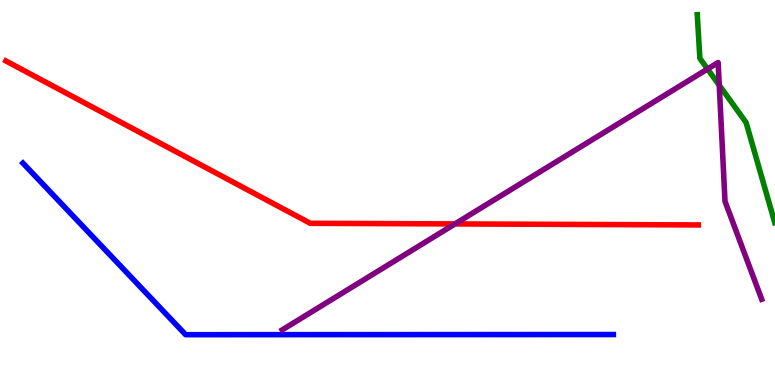[{'lines': ['blue', 'red'], 'intersections': []}, {'lines': ['green', 'red'], 'intersections': []}, {'lines': ['purple', 'red'], 'intersections': [{'x': 5.87, 'y': 4.18}]}, {'lines': ['blue', 'green'], 'intersections': []}, {'lines': ['blue', 'purple'], 'intersections': []}, {'lines': ['green', 'purple'], 'intersections': [{'x': 9.13, 'y': 8.21}, {'x': 9.28, 'y': 7.79}]}]